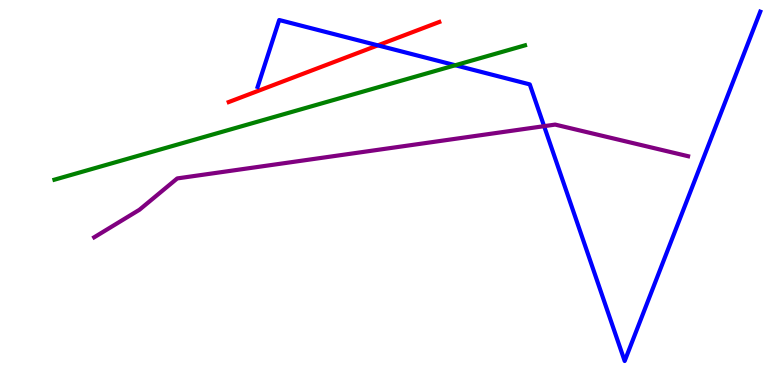[{'lines': ['blue', 'red'], 'intersections': [{'x': 4.88, 'y': 8.82}]}, {'lines': ['green', 'red'], 'intersections': []}, {'lines': ['purple', 'red'], 'intersections': []}, {'lines': ['blue', 'green'], 'intersections': [{'x': 5.87, 'y': 8.31}]}, {'lines': ['blue', 'purple'], 'intersections': [{'x': 7.02, 'y': 6.72}]}, {'lines': ['green', 'purple'], 'intersections': []}]